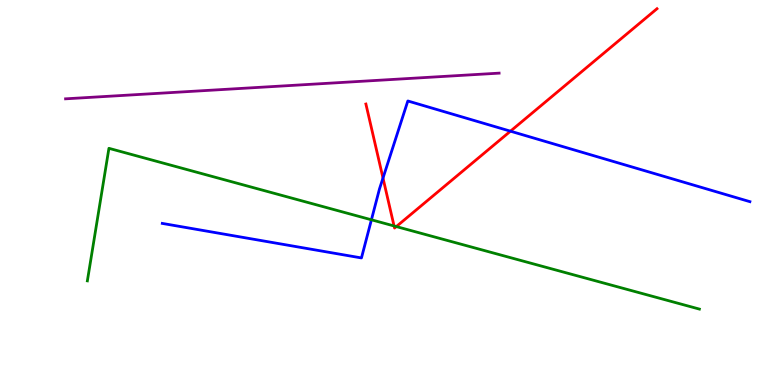[{'lines': ['blue', 'red'], 'intersections': [{'x': 4.94, 'y': 5.38}, {'x': 6.59, 'y': 6.59}]}, {'lines': ['green', 'red'], 'intersections': [{'x': 5.08, 'y': 4.13}, {'x': 5.11, 'y': 4.12}]}, {'lines': ['purple', 'red'], 'intersections': []}, {'lines': ['blue', 'green'], 'intersections': [{'x': 4.79, 'y': 4.29}]}, {'lines': ['blue', 'purple'], 'intersections': []}, {'lines': ['green', 'purple'], 'intersections': []}]